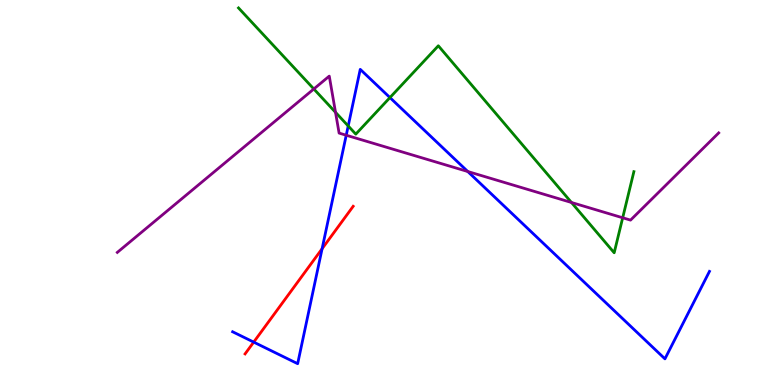[{'lines': ['blue', 'red'], 'intersections': [{'x': 3.27, 'y': 1.11}, {'x': 4.16, 'y': 3.54}]}, {'lines': ['green', 'red'], 'intersections': []}, {'lines': ['purple', 'red'], 'intersections': []}, {'lines': ['blue', 'green'], 'intersections': [{'x': 4.49, 'y': 6.73}, {'x': 5.03, 'y': 7.47}]}, {'lines': ['blue', 'purple'], 'intersections': [{'x': 4.47, 'y': 6.49}, {'x': 6.04, 'y': 5.55}]}, {'lines': ['green', 'purple'], 'intersections': [{'x': 4.05, 'y': 7.69}, {'x': 4.33, 'y': 7.08}, {'x': 7.37, 'y': 4.74}, {'x': 8.03, 'y': 4.34}]}]